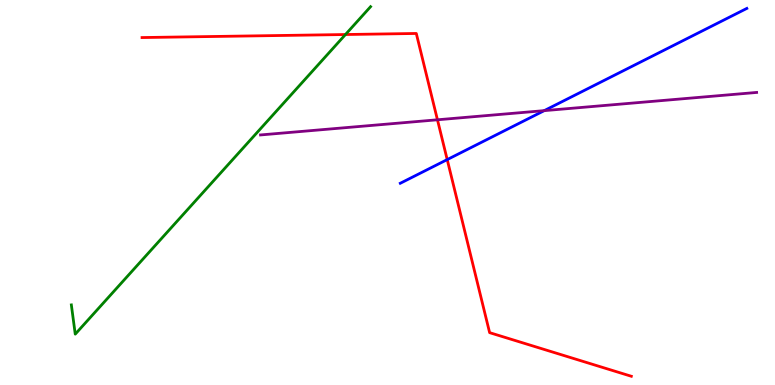[{'lines': ['blue', 'red'], 'intersections': [{'x': 5.77, 'y': 5.85}]}, {'lines': ['green', 'red'], 'intersections': [{'x': 4.46, 'y': 9.1}]}, {'lines': ['purple', 'red'], 'intersections': [{'x': 5.64, 'y': 6.89}]}, {'lines': ['blue', 'green'], 'intersections': []}, {'lines': ['blue', 'purple'], 'intersections': [{'x': 7.02, 'y': 7.13}]}, {'lines': ['green', 'purple'], 'intersections': []}]